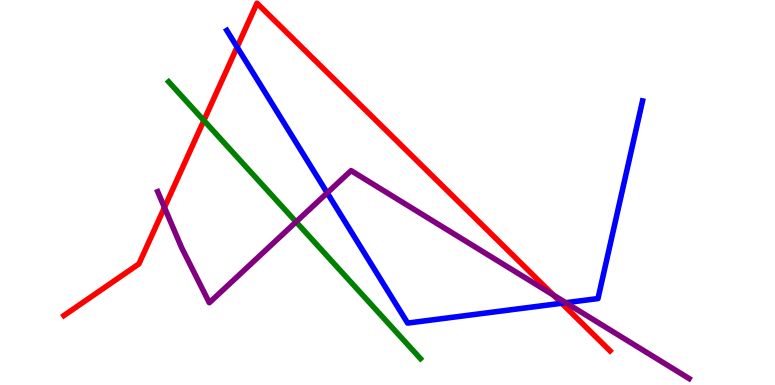[{'lines': ['blue', 'red'], 'intersections': [{'x': 3.06, 'y': 8.78}, {'x': 7.25, 'y': 2.12}]}, {'lines': ['green', 'red'], 'intersections': [{'x': 2.63, 'y': 6.87}]}, {'lines': ['purple', 'red'], 'intersections': [{'x': 2.12, 'y': 4.61}, {'x': 7.14, 'y': 2.34}]}, {'lines': ['blue', 'green'], 'intersections': []}, {'lines': ['blue', 'purple'], 'intersections': [{'x': 4.22, 'y': 4.99}, {'x': 7.3, 'y': 2.14}]}, {'lines': ['green', 'purple'], 'intersections': [{'x': 3.82, 'y': 4.24}]}]